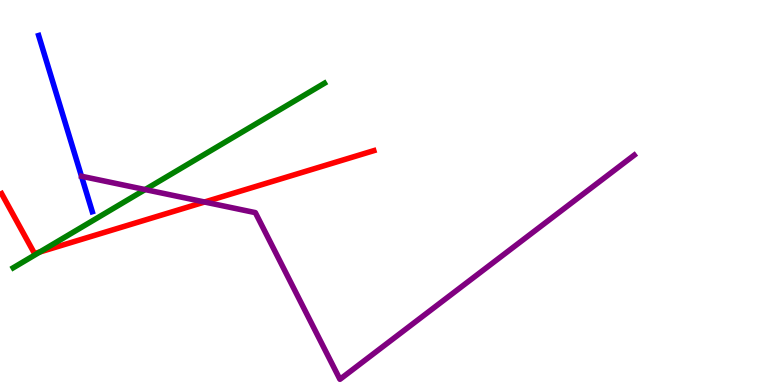[{'lines': ['blue', 'red'], 'intersections': []}, {'lines': ['green', 'red'], 'intersections': [{'x': 0.514, 'y': 3.45}]}, {'lines': ['purple', 'red'], 'intersections': [{'x': 2.64, 'y': 4.75}]}, {'lines': ['blue', 'green'], 'intersections': []}, {'lines': ['blue', 'purple'], 'intersections': []}, {'lines': ['green', 'purple'], 'intersections': [{'x': 1.87, 'y': 5.08}]}]